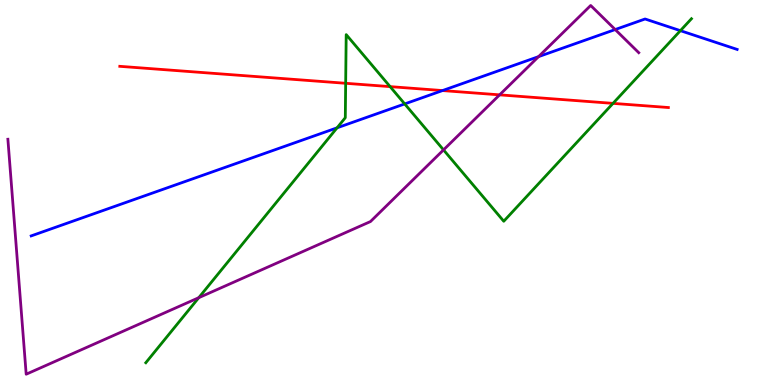[{'lines': ['blue', 'red'], 'intersections': [{'x': 5.71, 'y': 7.65}]}, {'lines': ['green', 'red'], 'intersections': [{'x': 4.46, 'y': 7.84}, {'x': 5.03, 'y': 7.75}, {'x': 7.91, 'y': 7.32}]}, {'lines': ['purple', 'red'], 'intersections': [{'x': 6.45, 'y': 7.54}]}, {'lines': ['blue', 'green'], 'intersections': [{'x': 4.35, 'y': 6.68}, {'x': 5.22, 'y': 7.3}, {'x': 8.78, 'y': 9.2}]}, {'lines': ['blue', 'purple'], 'intersections': [{'x': 6.95, 'y': 8.53}, {'x': 7.94, 'y': 9.23}]}, {'lines': ['green', 'purple'], 'intersections': [{'x': 2.56, 'y': 2.27}, {'x': 5.72, 'y': 6.11}]}]